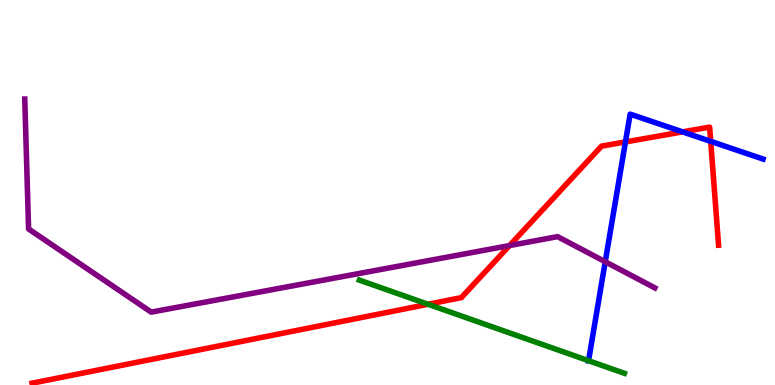[{'lines': ['blue', 'red'], 'intersections': [{'x': 8.07, 'y': 6.31}, {'x': 8.81, 'y': 6.57}, {'x': 9.17, 'y': 6.33}]}, {'lines': ['green', 'red'], 'intersections': [{'x': 5.52, 'y': 2.1}]}, {'lines': ['purple', 'red'], 'intersections': [{'x': 6.57, 'y': 3.62}]}, {'lines': ['blue', 'green'], 'intersections': [{'x': 7.59, 'y': 0.631}]}, {'lines': ['blue', 'purple'], 'intersections': [{'x': 7.81, 'y': 3.2}]}, {'lines': ['green', 'purple'], 'intersections': []}]